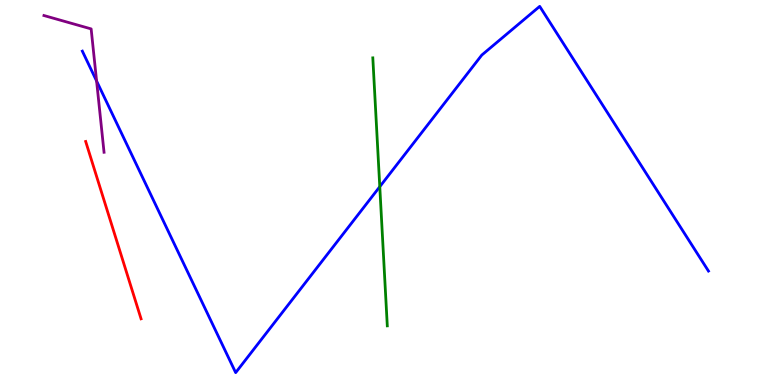[{'lines': ['blue', 'red'], 'intersections': []}, {'lines': ['green', 'red'], 'intersections': []}, {'lines': ['purple', 'red'], 'intersections': []}, {'lines': ['blue', 'green'], 'intersections': [{'x': 4.9, 'y': 5.15}]}, {'lines': ['blue', 'purple'], 'intersections': [{'x': 1.25, 'y': 7.9}]}, {'lines': ['green', 'purple'], 'intersections': []}]